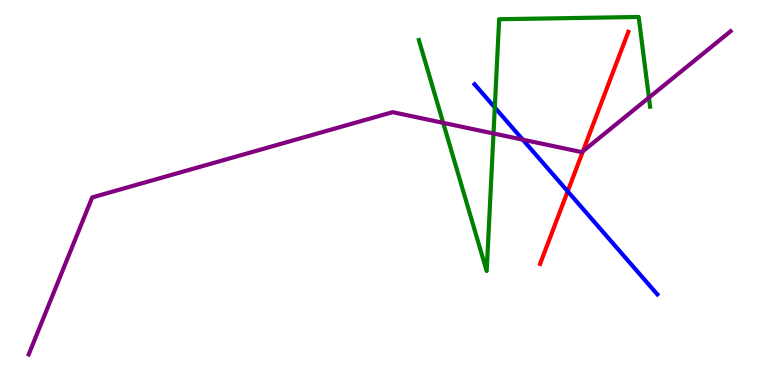[{'lines': ['blue', 'red'], 'intersections': [{'x': 7.33, 'y': 5.03}]}, {'lines': ['green', 'red'], 'intersections': []}, {'lines': ['purple', 'red'], 'intersections': [{'x': 7.52, 'y': 6.07}]}, {'lines': ['blue', 'green'], 'intersections': [{'x': 6.38, 'y': 7.21}]}, {'lines': ['blue', 'purple'], 'intersections': [{'x': 6.75, 'y': 6.37}]}, {'lines': ['green', 'purple'], 'intersections': [{'x': 5.72, 'y': 6.81}, {'x': 6.37, 'y': 6.53}, {'x': 8.37, 'y': 7.46}]}]